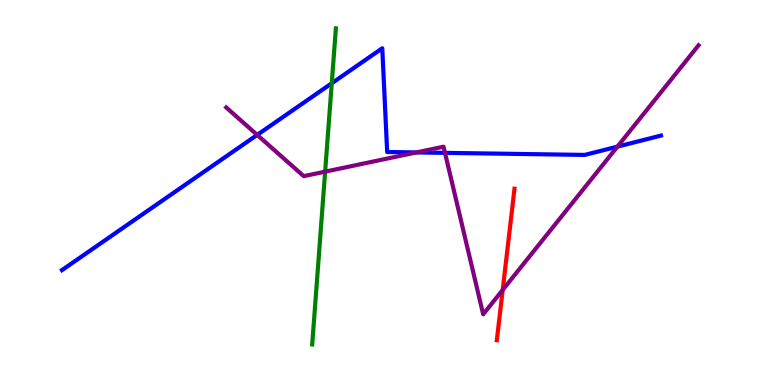[{'lines': ['blue', 'red'], 'intersections': []}, {'lines': ['green', 'red'], 'intersections': []}, {'lines': ['purple', 'red'], 'intersections': [{'x': 6.49, 'y': 2.47}]}, {'lines': ['blue', 'green'], 'intersections': [{'x': 4.28, 'y': 7.84}]}, {'lines': ['blue', 'purple'], 'intersections': [{'x': 3.32, 'y': 6.5}, {'x': 5.37, 'y': 6.04}, {'x': 5.74, 'y': 6.03}, {'x': 7.97, 'y': 6.19}]}, {'lines': ['green', 'purple'], 'intersections': [{'x': 4.2, 'y': 5.54}]}]